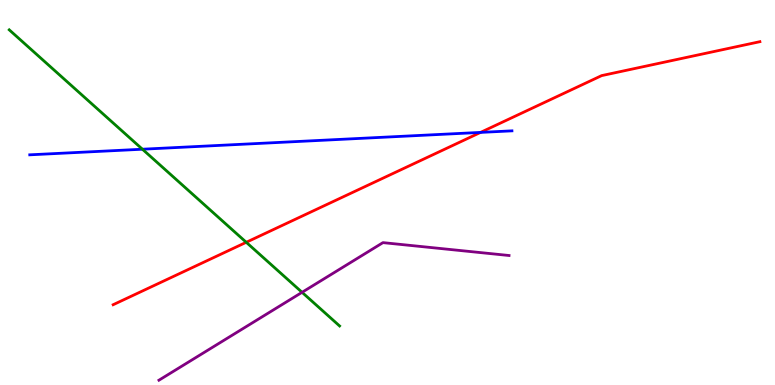[{'lines': ['blue', 'red'], 'intersections': [{'x': 6.2, 'y': 6.56}]}, {'lines': ['green', 'red'], 'intersections': [{'x': 3.18, 'y': 3.71}]}, {'lines': ['purple', 'red'], 'intersections': []}, {'lines': ['blue', 'green'], 'intersections': [{'x': 1.84, 'y': 6.12}]}, {'lines': ['blue', 'purple'], 'intersections': []}, {'lines': ['green', 'purple'], 'intersections': [{'x': 3.9, 'y': 2.41}]}]